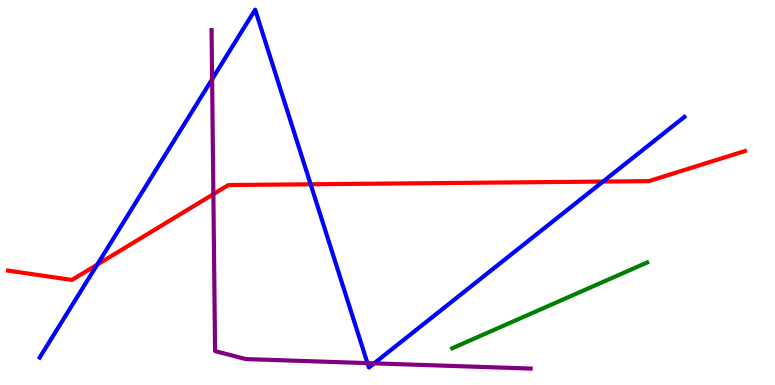[{'lines': ['blue', 'red'], 'intersections': [{'x': 1.25, 'y': 3.13}, {'x': 4.01, 'y': 5.21}, {'x': 7.78, 'y': 5.28}]}, {'lines': ['green', 'red'], 'intersections': []}, {'lines': ['purple', 'red'], 'intersections': [{'x': 2.75, 'y': 4.96}]}, {'lines': ['blue', 'green'], 'intersections': []}, {'lines': ['blue', 'purple'], 'intersections': [{'x': 2.74, 'y': 7.94}, {'x': 4.74, 'y': 0.568}, {'x': 4.83, 'y': 0.562}]}, {'lines': ['green', 'purple'], 'intersections': []}]